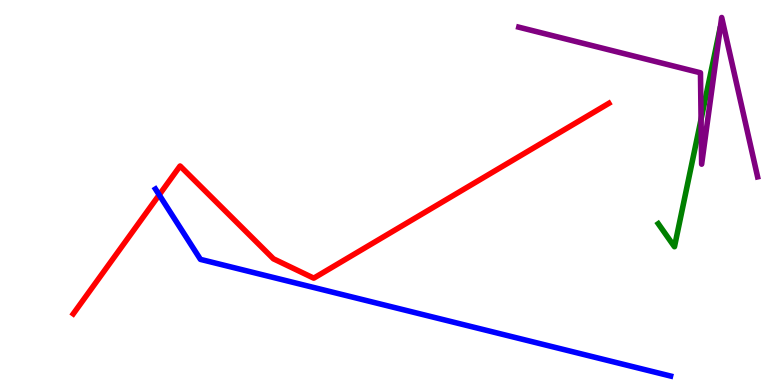[{'lines': ['blue', 'red'], 'intersections': [{'x': 2.05, 'y': 4.94}]}, {'lines': ['green', 'red'], 'intersections': []}, {'lines': ['purple', 'red'], 'intersections': []}, {'lines': ['blue', 'green'], 'intersections': []}, {'lines': ['blue', 'purple'], 'intersections': []}, {'lines': ['green', 'purple'], 'intersections': [{'x': 9.05, 'y': 6.9}]}]